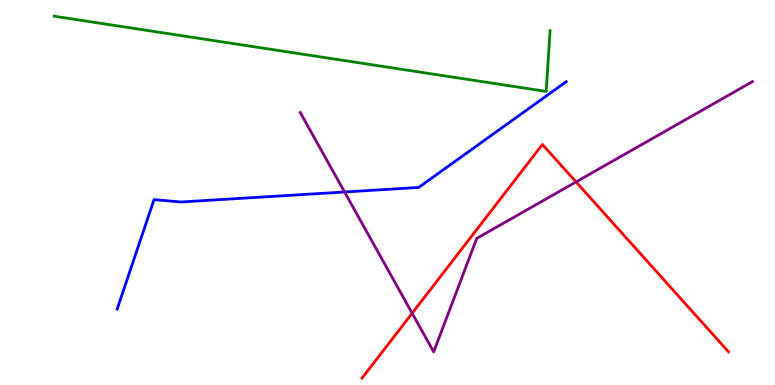[{'lines': ['blue', 'red'], 'intersections': []}, {'lines': ['green', 'red'], 'intersections': []}, {'lines': ['purple', 'red'], 'intersections': [{'x': 5.32, 'y': 1.86}, {'x': 7.43, 'y': 5.27}]}, {'lines': ['blue', 'green'], 'intersections': []}, {'lines': ['blue', 'purple'], 'intersections': [{'x': 4.45, 'y': 5.01}]}, {'lines': ['green', 'purple'], 'intersections': []}]